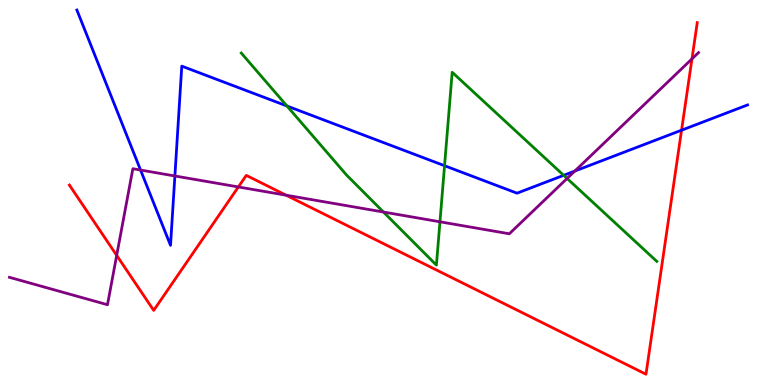[{'lines': ['blue', 'red'], 'intersections': [{'x': 8.79, 'y': 6.62}]}, {'lines': ['green', 'red'], 'intersections': []}, {'lines': ['purple', 'red'], 'intersections': [{'x': 1.51, 'y': 3.37}, {'x': 3.08, 'y': 5.14}, {'x': 3.69, 'y': 4.93}, {'x': 8.93, 'y': 8.47}]}, {'lines': ['blue', 'green'], 'intersections': [{'x': 3.7, 'y': 7.25}, {'x': 5.74, 'y': 5.7}, {'x': 7.27, 'y': 5.45}]}, {'lines': ['blue', 'purple'], 'intersections': [{'x': 1.81, 'y': 5.58}, {'x': 2.26, 'y': 5.43}, {'x': 7.42, 'y': 5.56}]}, {'lines': ['green', 'purple'], 'intersections': [{'x': 4.95, 'y': 4.49}, {'x': 5.68, 'y': 4.24}, {'x': 7.32, 'y': 5.36}]}]